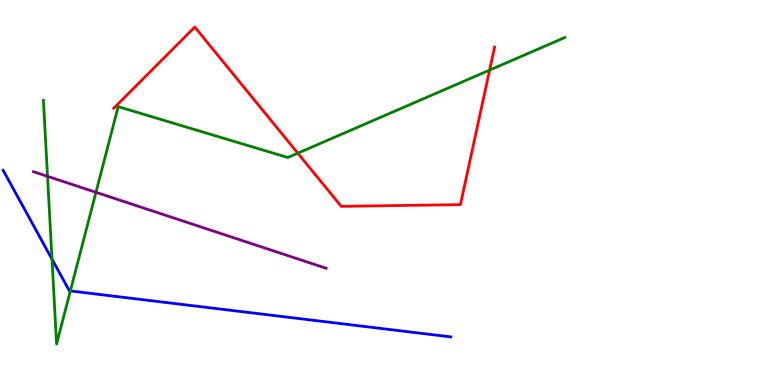[{'lines': ['blue', 'red'], 'intersections': []}, {'lines': ['green', 'red'], 'intersections': [{'x': 3.84, 'y': 6.02}, {'x': 6.32, 'y': 8.18}]}, {'lines': ['purple', 'red'], 'intersections': []}, {'lines': ['blue', 'green'], 'intersections': [{'x': 0.671, 'y': 3.27}, {'x': 0.908, 'y': 2.44}]}, {'lines': ['blue', 'purple'], 'intersections': []}, {'lines': ['green', 'purple'], 'intersections': [{'x': 0.613, 'y': 5.42}, {'x': 1.24, 'y': 5.0}]}]